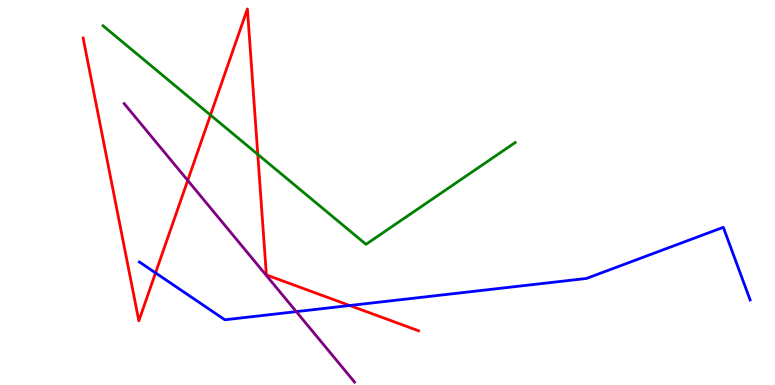[{'lines': ['blue', 'red'], 'intersections': [{'x': 2.01, 'y': 2.91}, {'x': 4.51, 'y': 2.06}]}, {'lines': ['green', 'red'], 'intersections': [{'x': 2.72, 'y': 7.01}, {'x': 3.33, 'y': 5.99}]}, {'lines': ['purple', 'red'], 'intersections': [{'x': 2.42, 'y': 5.31}]}, {'lines': ['blue', 'green'], 'intersections': []}, {'lines': ['blue', 'purple'], 'intersections': [{'x': 3.82, 'y': 1.91}]}, {'lines': ['green', 'purple'], 'intersections': []}]